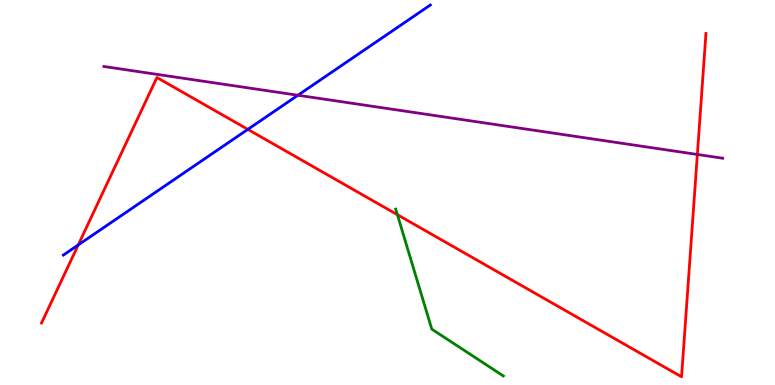[{'lines': ['blue', 'red'], 'intersections': [{'x': 1.01, 'y': 3.64}, {'x': 3.2, 'y': 6.64}]}, {'lines': ['green', 'red'], 'intersections': [{'x': 5.13, 'y': 4.42}]}, {'lines': ['purple', 'red'], 'intersections': [{'x': 9.0, 'y': 5.99}]}, {'lines': ['blue', 'green'], 'intersections': []}, {'lines': ['blue', 'purple'], 'intersections': [{'x': 3.84, 'y': 7.53}]}, {'lines': ['green', 'purple'], 'intersections': []}]